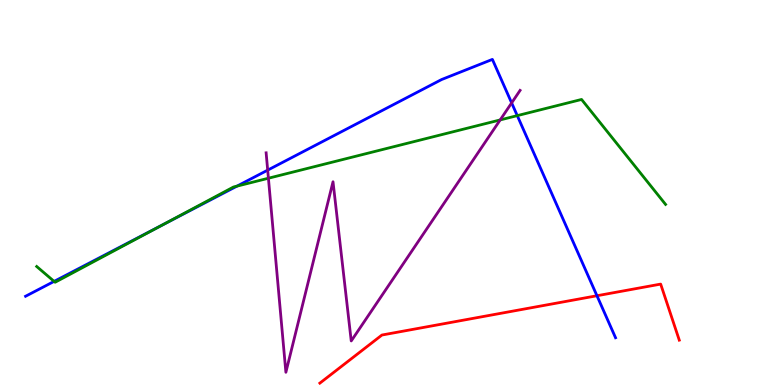[{'lines': ['blue', 'red'], 'intersections': [{'x': 7.7, 'y': 2.32}]}, {'lines': ['green', 'red'], 'intersections': []}, {'lines': ['purple', 'red'], 'intersections': []}, {'lines': ['blue', 'green'], 'intersections': [{'x': 0.698, 'y': 2.69}, {'x': 2.09, 'y': 4.15}, {'x': 3.06, 'y': 5.17}, {'x': 6.67, 'y': 7.0}]}, {'lines': ['blue', 'purple'], 'intersections': [{'x': 3.45, 'y': 5.58}, {'x': 6.6, 'y': 7.33}]}, {'lines': ['green', 'purple'], 'intersections': [{'x': 3.46, 'y': 5.37}, {'x': 6.45, 'y': 6.89}]}]